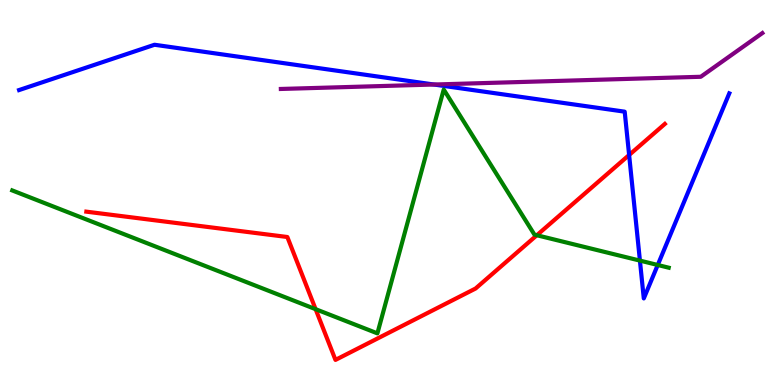[{'lines': ['blue', 'red'], 'intersections': [{'x': 8.12, 'y': 5.97}]}, {'lines': ['green', 'red'], 'intersections': [{'x': 4.07, 'y': 1.97}, {'x': 6.93, 'y': 3.89}]}, {'lines': ['purple', 'red'], 'intersections': []}, {'lines': ['blue', 'green'], 'intersections': [{'x': 8.26, 'y': 3.23}, {'x': 8.49, 'y': 3.12}]}, {'lines': ['blue', 'purple'], 'intersections': [{'x': 5.6, 'y': 7.8}]}, {'lines': ['green', 'purple'], 'intersections': []}]